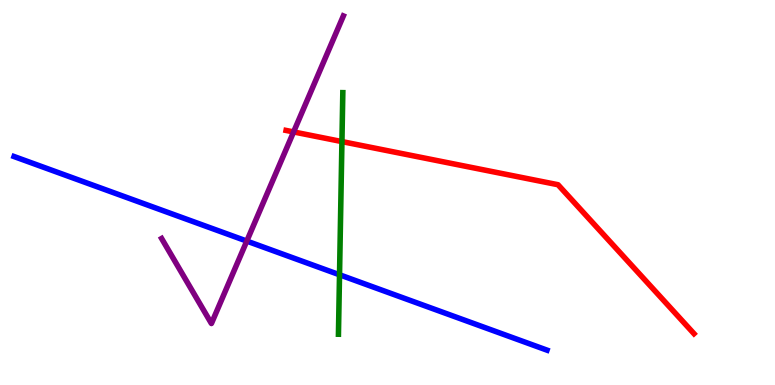[{'lines': ['blue', 'red'], 'intersections': []}, {'lines': ['green', 'red'], 'intersections': [{'x': 4.41, 'y': 6.32}]}, {'lines': ['purple', 'red'], 'intersections': [{'x': 3.79, 'y': 6.57}]}, {'lines': ['blue', 'green'], 'intersections': [{'x': 4.38, 'y': 2.86}]}, {'lines': ['blue', 'purple'], 'intersections': [{'x': 3.18, 'y': 3.74}]}, {'lines': ['green', 'purple'], 'intersections': []}]